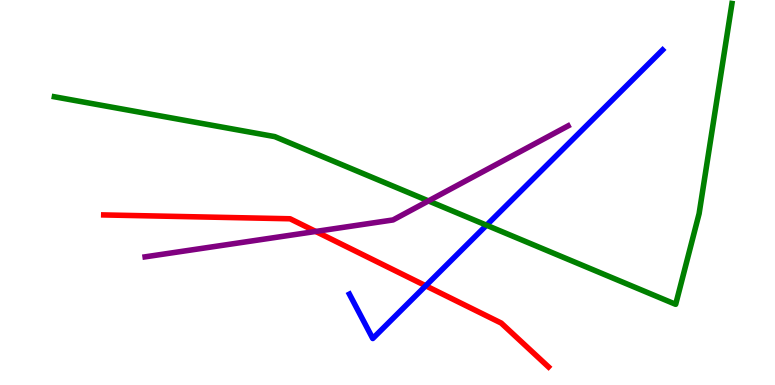[{'lines': ['blue', 'red'], 'intersections': [{'x': 5.49, 'y': 2.58}]}, {'lines': ['green', 'red'], 'intersections': []}, {'lines': ['purple', 'red'], 'intersections': [{'x': 4.07, 'y': 3.99}]}, {'lines': ['blue', 'green'], 'intersections': [{'x': 6.28, 'y': 4.15}]}, {'lines': ['blue', 'purple'], 'intersections': []}, {'lines': ['green', 'purple'], 'intersections': [{'x': 5.53, 'y': 4.78}]}]